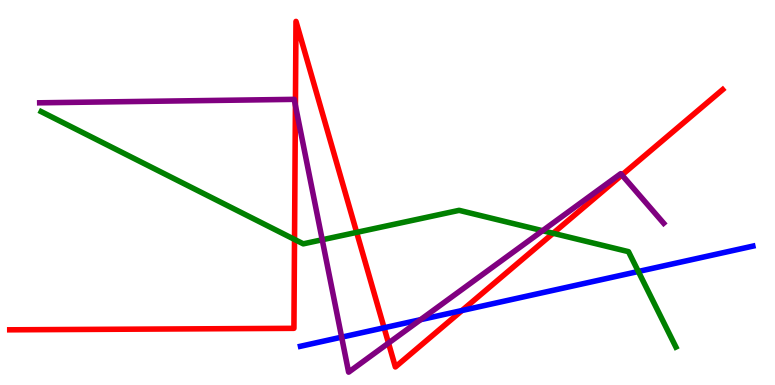[{'lines': ['blue', 'red'], 'intersections': [{'x': 4.96, 'y': 1.49}, {'x': 5.96, 'y': 1.93}]}, {'lines': ['green', 'red'], 'intersections': [{'x': 3.8, 'y': 3.78}, {'x': 4.6, 'y': 3.96}, {'x': 7.14, 'y': 3.94}]}, {'lines': ['purple', 'red'], 'intersections': [{'x': 3.81, 'y': 7.26}, {'x': 5.01, 'y': 1.09}, {'x': 8.02, 'y': 5.45}]}, {'lines': ['blue', 'green'], 'intersections': [{'x': 8.24, 'y': 2.95}]}, {'lines': ['blue', 'purple'], 'intersections': [{'x': 4.41, 'y': 1.24}, {'x': 5.43, 'y': 1.7}]}, {'lines': ['green', 'purple'], 'intersections': [{'x': 4.16, 'y': 3.77}, {'x': 7.0, 'y': 4.01}]}]